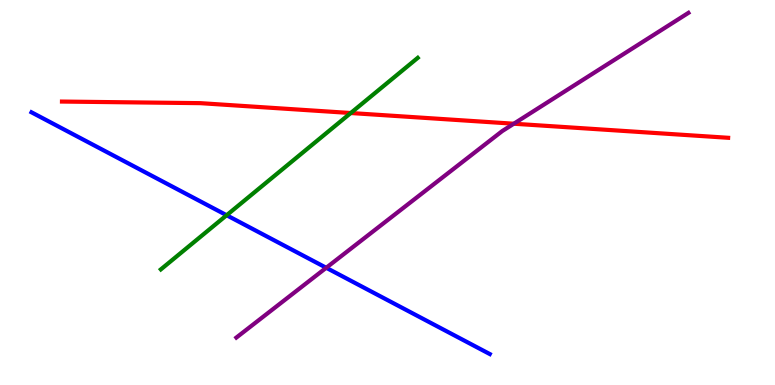[{'lines': ['blue', 'red'], 'intersections': []}, {'lines': ['green', 'red'], 'intersections': [{'x': 4.53, 'y': 7.06}]}, {'lines': ['purple', 'red'], 'intersections': [{'x': 6.63, 'y': 6.79}]}, {'lines': ['blue', 'green'], 'intersections': [{'x': 2.92, 'y': 4.41}]}, {'lines': ['blue', 'purple'], 'intersections': [{'x': 4.21, 'y': 3.04}]}, {'lines': ['green', 'purple'], 'intersections': []}]